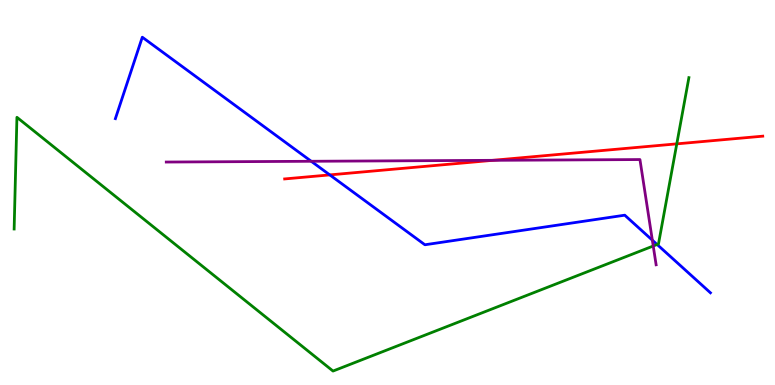[{'lines': ['blue', 'red'], 'intersections': [{'x': 4.26, 'y': 5.46}]}, {'lines': ['green', 'red'], 'intersections': [{'x': 8.73, 'y': 6.26}]}, {'lines': ['purple', 'red'], 'intersections': [{'x': 6.36, 'y': 5.84}]}, {'lines': ['blue', 'green'], 'intersections': [{'x': 8.48, 'y': 3.65}]}, {'lines': ['blue', 'purple'], 'intersections': [{'x': 4.02, 'y': 5.81}, {'x': 8.42, 'y': 3.76}]}, {'lines': ['green', 'purple'], 'intersections': [{'x': 8.43, 'y': 3.61}]}]